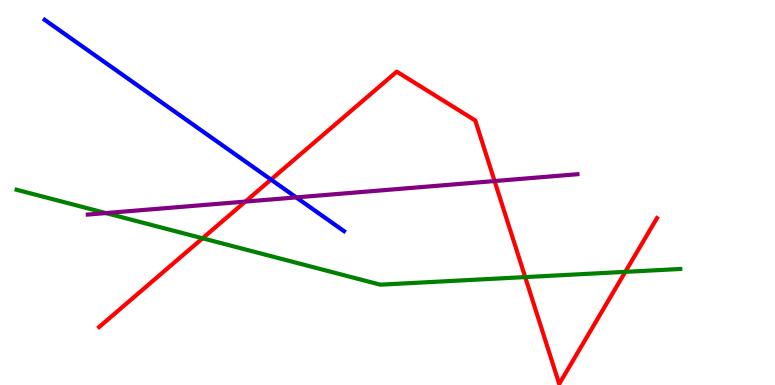[{'lines': ['blue', 'red'], 'intersections': [{'x': 3.5, 'y': 5.34}]}, {'lines': ['green', 'red'], 'intersections': [{'x': 2.61, 'y': 3.81}, {'x': 6.78, 'y': 2.8}, {'x': 8.07, 'y': 2.94}]}, {'lines': ['purple', 'red'], 'intersections': [{'x': 3.17, 'y': 4.76}, {'x': 6.38, 'y': 5.3}]}, {'lines': ['blue', 'green'], 'intersections': []}, {'lines': ['blue', 'purple'], 'intersections': [{'x': 3.82, 'y': 4.87}]}, {'lines': ['green', 'purple'], 'intersections': [{'x': 1.37, 'y': 4.47}]}]